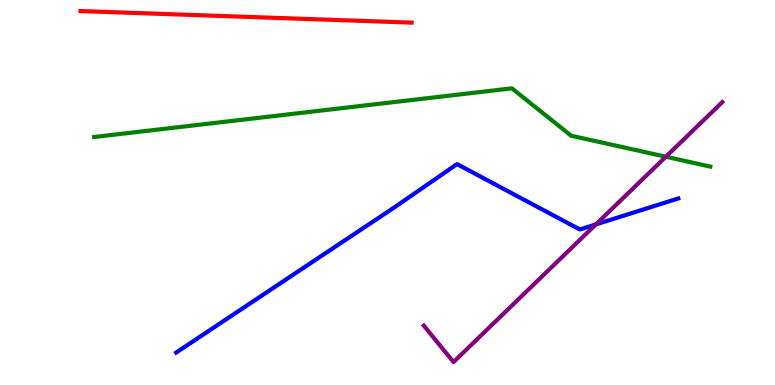[{'lines': ['blue', 'red'], 'intersections': []}, {'lines': ['green', 'red'], 'intersections': []}, {'lines': ['purple', 'red'], 'intersections': []}, {'lines': ['blue', 'green'], 'intersections': []}, {'lines': ['blue', 'purple'], 'intersections': [{'x': 7.69, 'y': 4.17}]}, {'lines': ['green', 'purple'], 'intersections': [{'x': 8.59, 'y': 5.93}]}]